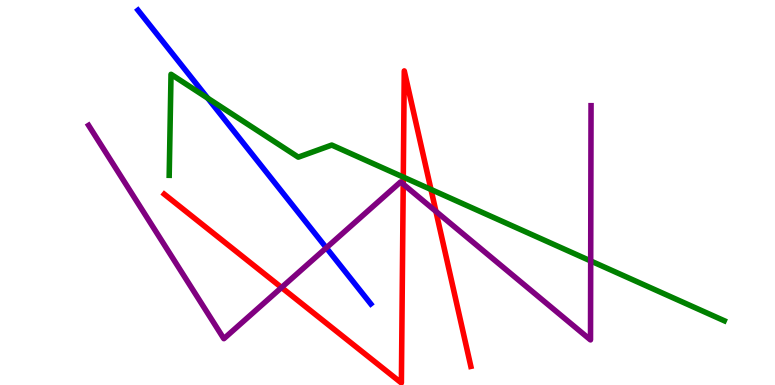[{'lines': ['blue', 'red'], 'intersections': []}, {'lines': ['green', 'red'], 'intersections': [{'x': 5.2, 'y': 5.4}, {'x': 5.56, 'y': 5.08}]}, {'lines': ['purple', 'red'], 'intersections': [{'x': 3.63, 'y': 2.53}, {'x': 5.2, 'y': 5.22}, {'x': 5.62, 'y': 4.51}]}, {'lines': ['blue', 'green'], 'intersections': [{'x': 2.68, 'y': 7.45}]}, {'lines': ['blue', 'purple'], 'intersections': [{'x': 4.21, 'y': 3.56}]}, {'lines': ['green', 'purple'], 'intersections': [{'x': 7.62, 'y': 3.22}]}]